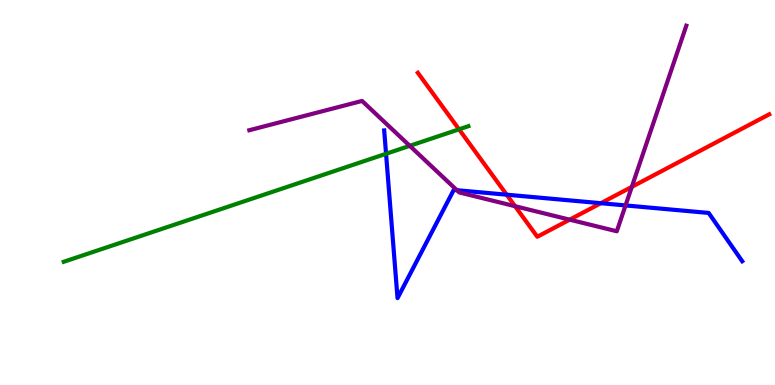[{'lines': ['blue', 'red'], 'intersections': [{'x': 6.54, 'y': 4.94}, {'x': 7.75, 'y': 4.72}]}, {'lines': ['green', 'red'], 'intersections': [{'x': 5.92, 'y': 6.64}]}, {'lines': ['purple', 'red'], 'intersections': [{'x': 6.65, 'y': 4.64}, {'x': 7.35, 'y': 4.29}, {'x': 8.15, 'y': 5.15}]}, {'lines': ['blue', 'green'], 'intersections': [{'x': 4.98, 'y': 6.01}]}, {'lines': ['blue', 'purple'], 'intersections': [{'x': 5.9, 'y': 5.06}, {'x': 8.07, 'y': 4.66}]}, {'lines': ['green', 'purple'], 'intersections': [{'x': 5.29, 'y': 6.21}]}]